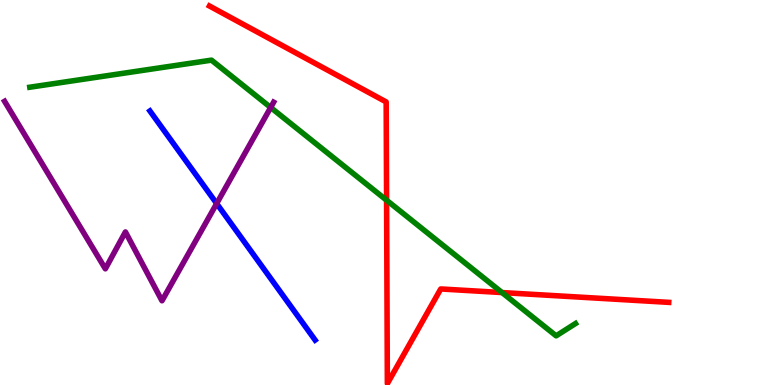[{'lines': ['blue', 'red'], 'intersections': []}, {'lines': ['green', 'red'], 'intersections': [{'x': 4.99, 'y': 4.8}, {'x': 6.48, 'y': 2.4}]}, {'lines': ['purple', 'red'], 'intersections': []}, {'lines': ['blue', 'green'], 'intersections': []}, {'lines': ['blue', 'purple'], 'intersections': [{'x': 2.8, 'y': 4.71}]}, {'lines': ['green', 'purple'], 'intersections': [{'x': 3.49, 'y': 7.21}]}]